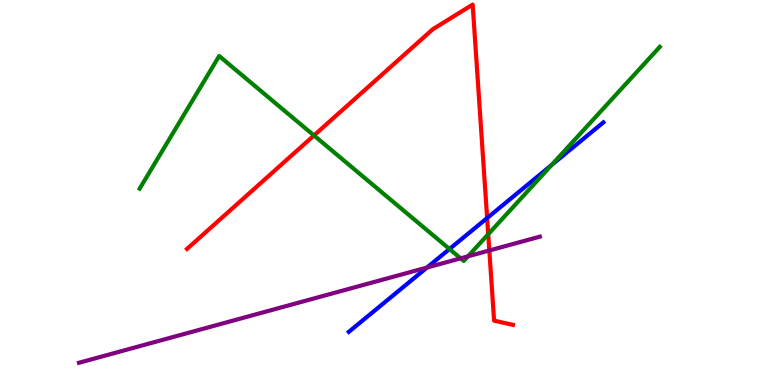[{'lines': ['blue', 'red'], 'intersections': [{'x': 6.29, 'y': 4.34}]}, {'lines': ['green', 'red'], 'intersections': [{'x': 4.05, 'y': 6.48}, {'x': 6.3, 'y': 3.92}]}, {'lines': ['purple', 'red'], 'intersections': [{'x': 6.31, 'y': 3.49}]}, {'lines': ['blue', 'green'], 'intersections': [{'x': 5.8, 'y': 3.53}, {'x': 7.12, 'y': 5.72}]}, {'lines': ['blue', 'purple'], 'intersections': [{'x': 5.51, 'y': 3.05}]}, {'lines': ['green', 'purple'], 'intersections': [{'x': 5.94, 'y': 3.29}, {'x': 6.04, 'y': 3.34}]}]